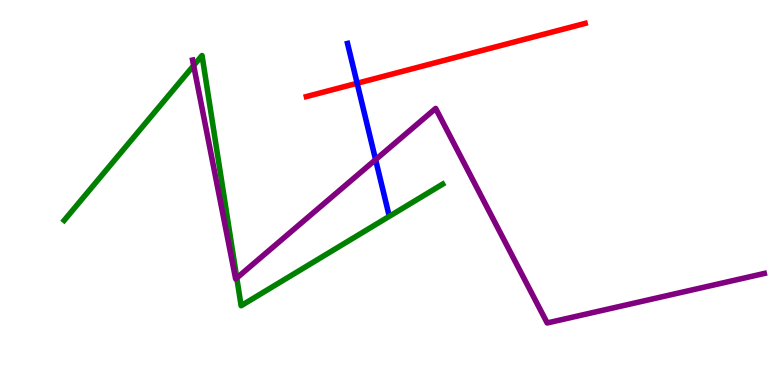[{'lines': ['blue', 'red'], 'intersections': [{'x': 4.61, 'y': 7.84}]}, {'lines': ['green', 'red'], 'intersections': []}, {'lines': ['purple', 'red'], 'intersections': []}, {'lines': ['blue', 'green'], 'intersections': []}, {'lines': ['blue', 'purple'], 'intersections': [{'x': 4.85, 'y': 5.85}]}, {'lines': ['green', 'purple'], 'intersections': [{'x': 2.5, 'y': 8.3}, {'x': 3.06, 'y': 2.78}]}]